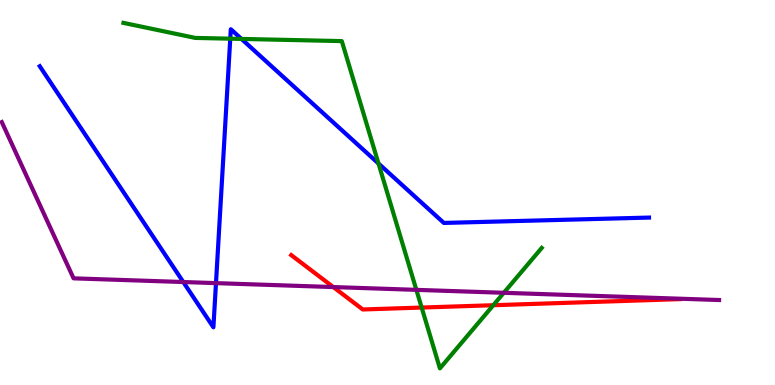[{'lines': ['blue', 'red'], 'intersections': []}, {'lines': ['green', 'red'], 'intersections': [{'x': 5.44, 'y': 2.01}, {'x': 6.37, 'y': 2.07}]}, {'lines': ['purple', 'red'], 'intersections': [{'x': 4.3, 'y': 2.54}]}, {'lines': ['blue', 'green'], 'intersections': [{'x': 2.97, 'y': 9.0}, {'x': 3.12, 'y': 8.99}, {'x': 4.88, 'y': 5.75}]}, {'lines': ['blue', 'purple'], 'intersections': [{'x': 2.37, 'y': 2.67}, {'x': 2.79, 'y': 2.65}]}, {'lines': ['green', 'purple'], 'intersections': [{'x': 5.37, 'y': 2.47}, {'x': 6.5, 'y': 2.39}]}]